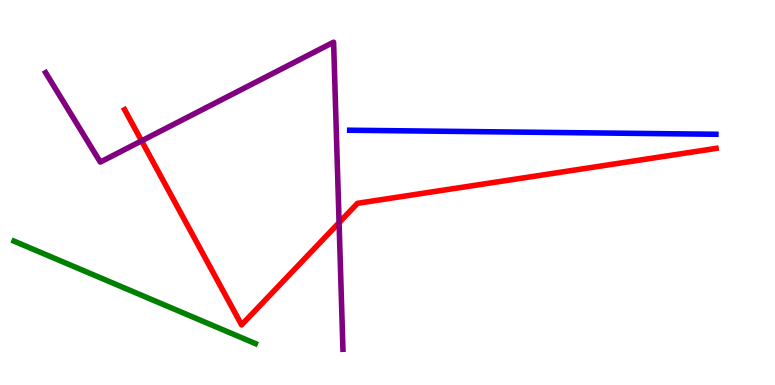[{'lines': ['blue', 'red'], 'intersections': []}, {'lines': ['green', 'red'], 'intersections': []}, {'lines': ['purple', 'red'], 'intersections': [{'x': 1.83, 'y': 6.34}, {'x': 4.38, 'y': 4.22}]}, {'lines': ['blue', 'green'], 'intersections': []}, {'lines': ['blue', 'purple'], 'intersections': []}, {'lines': ['green', 'purple'], 'intersections': []}]